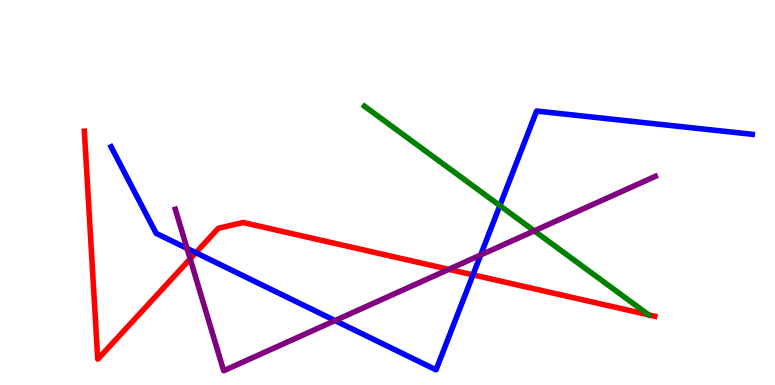[{'lines': ['blue', 'red'], 'intersections': [{'x': 2.53, 'y': 3.44}, {'x': 6.1, 'y': 2.86}]}, {'lines': ['green', 'red'], 'intersections': []}, {'lines': ['purple', 'red'], 'intersections': [{'x': 2.45, 'y': 3.28}, {'x': 5.79, 'y': 3.0}]}, {'lines': ['blue', 'green'], 'intersections': [{'x': 6.45, 'y': 4.66}]}, {'lines': ['blue', 'purple'], 'intersections': [{'x': 2.41, 'y': 3.55}, {'x': 4.32, 'y': 1.67}, {'x': 6.2, 'y': 3.38}]}, {'lines': ['green', 'purple'], 'intersections': [{'x': 6.89, 'y': 4.0}]}]